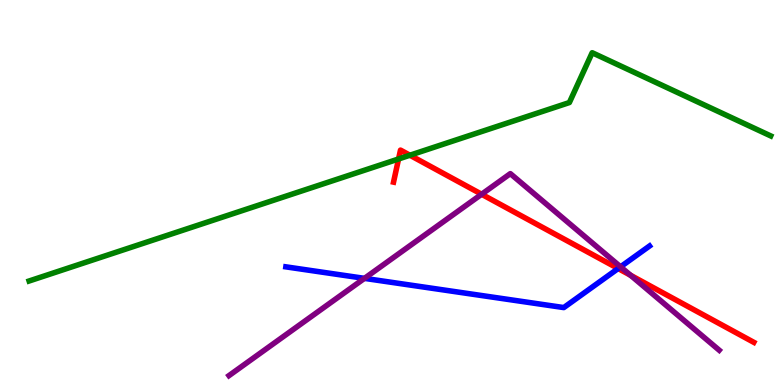[{'lines': ['blue', 'red'], 'intersections': [{'x': 7.98, 'y': 3.03}]}, {'lines': ['green', 'red'], 'intersections': [{'x': 5.14, 'y': 5.87}, {'x': 5.29, 'y': 5.97}]}, {'lines': ['purple', 'red'], 'intersections': [{'x': 6.21, 'y': 4.95}, {'x': 8.14, 'y': 2.85}]}, {'lines': ['blue', 'green'], 'intersections': []}, {'lines': ['blue', 'purple'], 'intersections': [{'x': 4.7, 'y': 2.77}, {'x': 8.01, 'y': 3.07}]}, {'lines': ['green', 'purple'], 'intersections': []}]